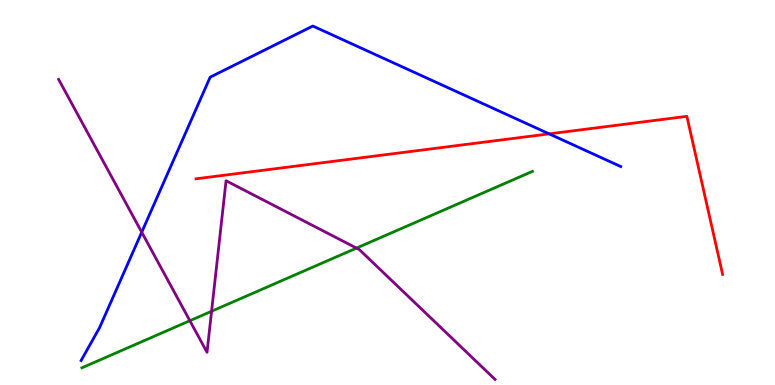[{'lines': ['blue', 'red'], 'intersections': [{'x': 7.09, 'y': 6.52}]}, {'lines': ['green', 'red'], 'intersections': []}, {'lines': ['purple', 'red'], 'intersections': []}, {'lines': ['blue', 'green'], 'intersections': []}, {'lines': ['blue', 'purple'], 'intersections': [{'x': 1.83, 'y': 3.97}]}, {'lines': ['green', 'purple'], 'intersections': [{'x': 2.45, 'y': 1.67}, {'x': 2.73, 'y': 1.92}, {'x': 4.6, 'y': 3.56}]}]